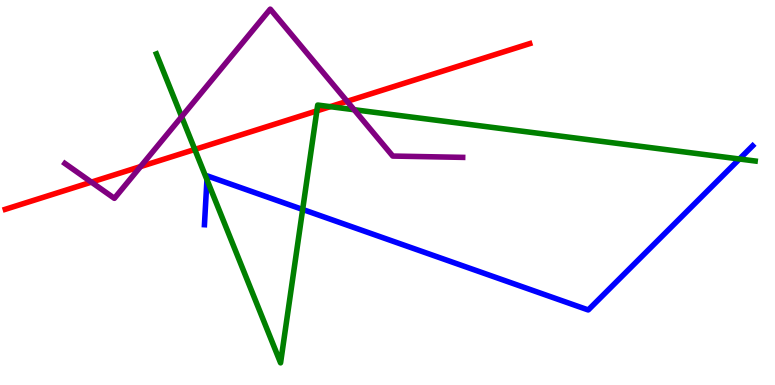[{'lines': ['blue', 'red'], 'intersections': []}, {'lines': ['green', 'red'], 'intersections': [{'x': 2.51, 'y': 6.12}, {'x': 4.09, 'y': 7.12}, {'x': 4.26, 'y': 7.23}]}, {'lines': ['purple', 'red'], 'intersections': [{'x': 1.18, 'y': 5.27}, {'x': 1.81, 'y': 5.67}, {'x': 4.48, 'y': 7.37}]}, {'lines': ['blue', 'green'], 'intersections': [{'x': 2.67, 'y': 5.33}, {'x': 3.91, 'y': 4.56}, {'x': 9.54, 'y': 5.87}]}, {'lines': ['blue', 'purple'], 'intersections': []}, {'lines': ['green', 'purple'], 'intersections': [{'x': 2.34, 'y': 6.97}, {'x': 4.57, 'y': 7.15}]}]